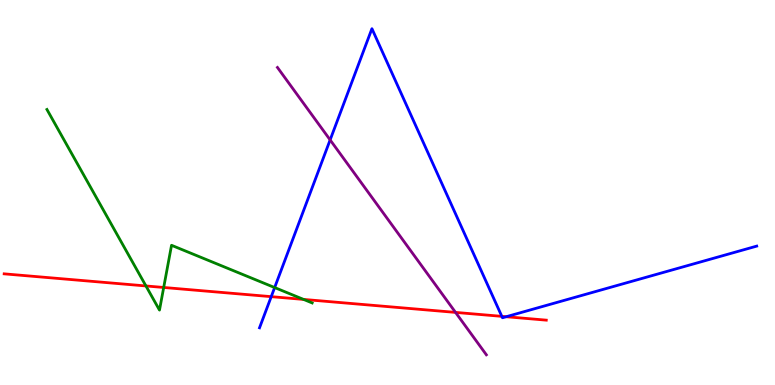[{'lines': ['blue', 'red'], 'intersections': [{'x': 3.5, 'y': 2.29}, {'x': 6.48, 'y': 1.78}, {'x': 6.53, 'y': 1.77}]}, {'lines': ['green', 'red'], 'intersections': [{'x': 1.88, 'y': 2.57}, {'x': 2.11, 'y': 2.53}, {'x': 3.92, 'y': 2.22}]}, {'lines': ['purple', 'red'], 'intersections': [{'x': 5.88, 'y': 1.89}]}, {'lines': ['blue', 'green'], 'intersections': [{'x': 3.54, 'y': 2.53}]}, {'lines': ['blue', 'purple'], 'intersections': [{'x': 4.26, 'y': 6.37}]}, {'lines': ['green', 'purple'], 'intersections': []}]